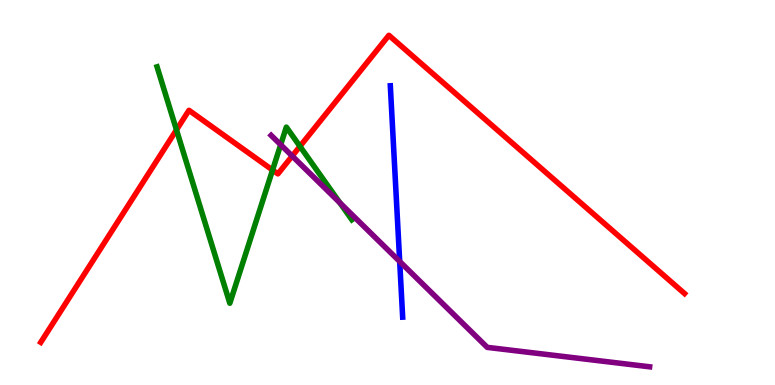[{'lines': ['blue', 'red'], 'intersections': []}, {'lines': ['green', 'red'], 'intersections': [{'x': 2.28, 'y': 6.63}, {'x': 3.52, 'y': 5.58}, {'x': 3.87, 'y': 6.2}]}, {'lines': ['purple', 'red'], 'intersections': [{'x': 3.77, 'y': 5.95}]}, {'lines': ['blue', 'green'], 'intersections': []}, {'lines': ['blue', 'purple'], 'intersections': [{'x': 5.16, 'y': 3.21}]}, {'lines': ['green', 'purple'], 'intersections': [{'x': 3.62, 'y': 6.24}, {'x': 4.39, 'y': 4.73}]}]